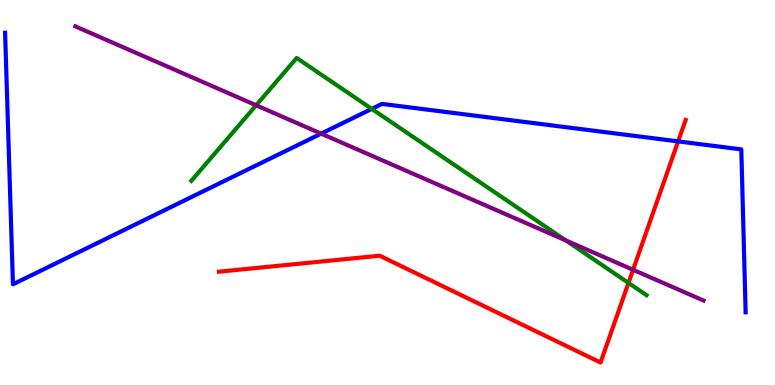[{'lines': ['blue', 'red'], 'intersections': [{'x': 8.75, 'y': 6.33}]}, {'lines': ['green', 'red'], 'intersections': [{'x': 8.11, 'y': 2.65}]}, {'lines': ['purple', 'red'], 'intersections': [{'x': 8.17, 'y': 2.99}]}, {'lines': ['blue', 'green'], 'intersections': [{'x': 4.8, 'y': 7.17}]}, {'lines': ['blue', 'purple'], 'intersections': [{'x': 4.14, 'y': 6.53}]}, {'lines': ['green', 'purple'], 'intersections': [{'x': 3.31, 'y': 7.27}, {'x': 7.3, 'y': 3.76}]}]